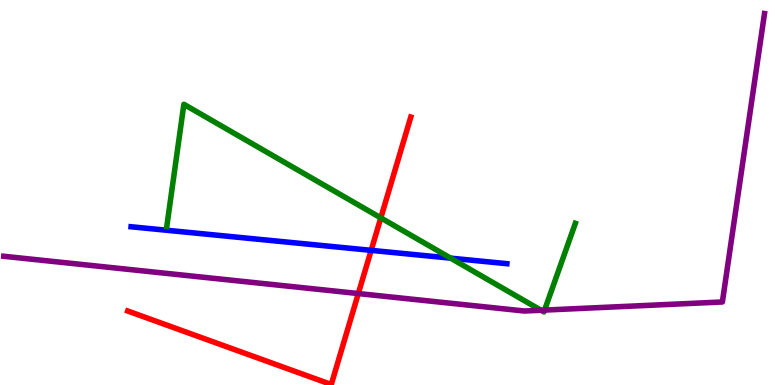[{'lines': ['blue', 'red'], 'intersections': [{'x': 4.79, 'y': 3.5}]}, {'lines': ['green', 'red'], 'intersections': [{'x': 4.91, 'y': 4.34}]}, {'lines': ['purple', 'red'], 'intersections': [{'x': 4.62, 'y': 2.38}]}, {'lines': ['blue', 'green'], 'intersections': [{'x': 5.82, 'y': 3.29}]}, {'lines': ['blue', 'purple'], 'intersections': []}, {'lines': ['green', 'purple'], 'intersections': [{'x': 6.98, 'y': 1.94}, {'x': 7.03, 'y': 1.95}]}]